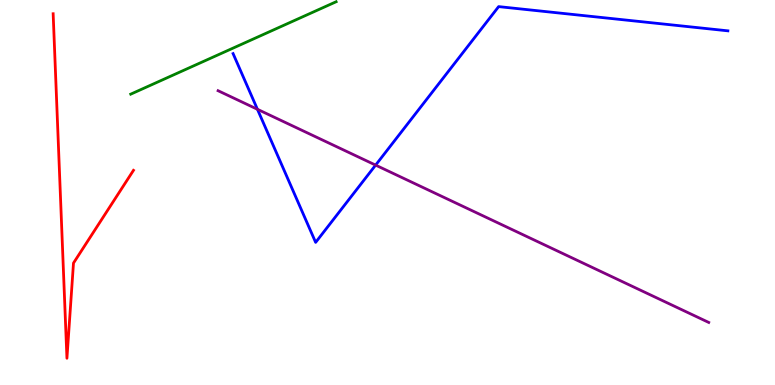[{'lines': ['blue', 'red'], 'intersections': []}, {'lines': ['green', 'red'], 'intersections': []}, {'lines': ['purple', 'red'], 'intersections': []}, {'lines': ['blue', 'green'], 'intersections': []}, {'lines': ['blue', 'purple'], 'intersections': [{'x': 3.32, 'y': 7.16}, {'x': 4.85, 'y': 5.71}]}, {'lines': ['green', 'purple'], 'intersections': []}]